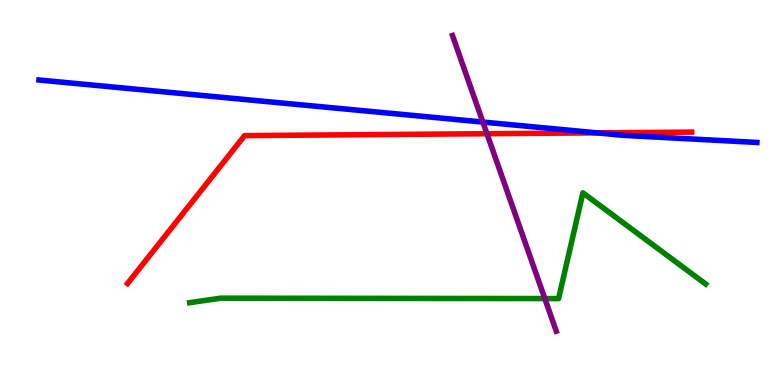[{'lines': ['blue', 'red'], 'intersections': [{'x': 7.7, 'y': 6.55}]}, {'lines': ['green', 'red'], 'intersections': []}, {'lines': ['purple', 'red'], 'intersections': [{'x': 6.28, 'y': 6.53}]}, {'lines': ['blue', 'green'], 'intersections': []}, {'lines': ['blue', 'purple'], 'intersections': [{'x': 6.23, 'y': 6.83}]}, {'lines': ['green', 'purple'], 'intersections': [{'x': 7.03, 'y': 2.24}]}]